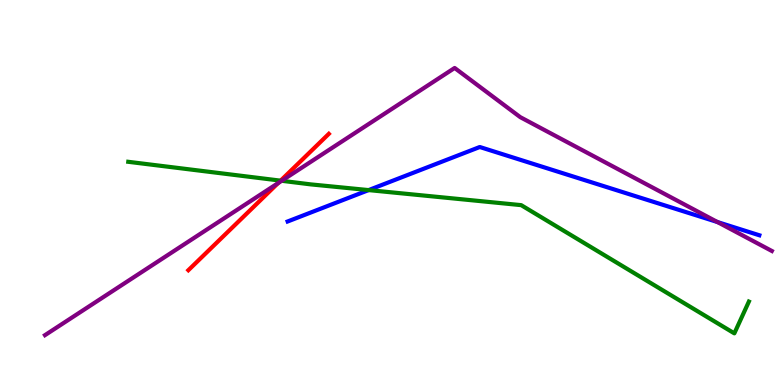[{'lines': ['blue', 'red'], 'intersections': []}, {'lines': ['green', 'red'], 'intersections': [{'x': 3.62, 'y': 5.31}]}, {'lines': ['purple', 'red'], 'intersections': [{'x': 3.59, 'y': 5.24}]}, {'lines': ['blue', 'green'], 'intersections': [{'x': 4.76, 'y': 5.06}]}, {'lines': ['blue', 'purple'], 'intersections': [{'x': 9.26, 'y': 4.23}]}, {'lines': ['green', 'purple'], 'intersections': [{'x': 3.63, 'y': 5.3}]}]